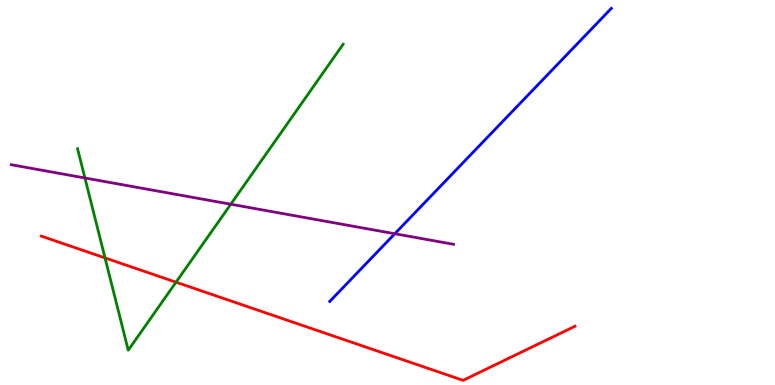[{'lines': ['blue', 'red'], 'intersections': []}, {'lines': ['green', 'red'], 'intersections': [{'x': 1.36, 'y': 3.3}, {'x': 2.27, 'y': 2.67}]}, {'lines': ['purple', 'red'], 'intersections': []}, {'lines': ['blue', 'green'], 'intersections': []}, {'lines': ['blue', 'purple'], 'intersections': [{'x': 5.09, 'y': 3.93}]}, {'lines': ['green', 'purple'], 'intersections': [{'x': 1.1, 'y': 5.38}, {'x': 2.98, 'y': 4.7}]}]